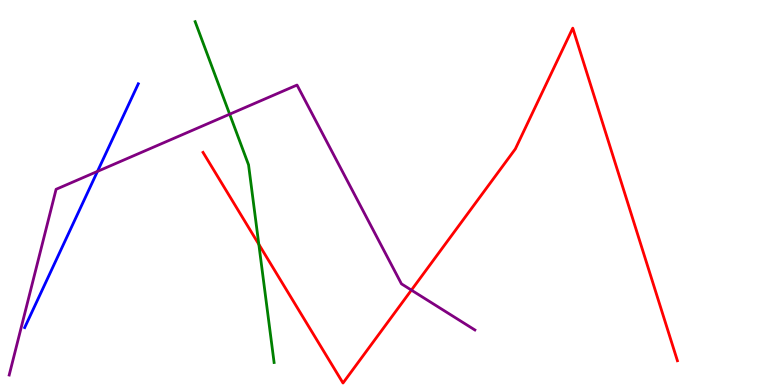[{'lines': ['blue', 'red'], 'intersections': []}, {'lines': ['green', 'red'], 'intersections': [{'x': 3.34, 'y': 3.65}]}, {'lines': ['purple', 'red'], 'intersections': [{'x': 5.31, 'y': 2.46}]}, {'lines': ['blue', 'green'], 'intersections': []}, {'lines': ['blue', 'purple'], 'intersections': [{'x': 1.26, 'y': 5.55}]}, {'lines': ['green', 'purple'], 'intersections': [{'x': 2.96, 'y': 7.03}]}]